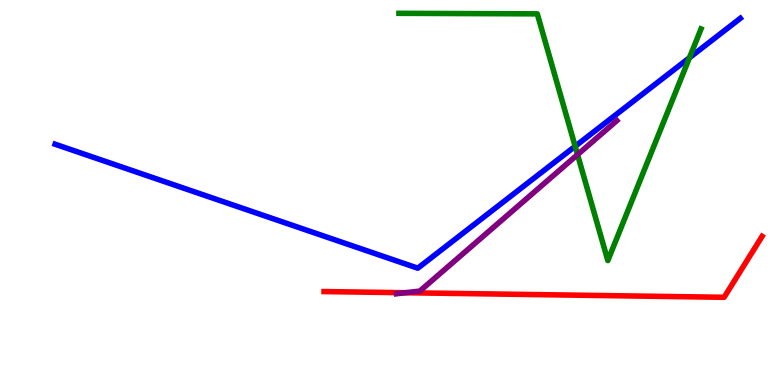[{'lines': ['blue', 'red'], 'intersections': []}, {'lines': ['green', 'red'], 'intersections': []}, {'lines': ['purple', 'red'], 'intersections': [{'x': 5.23, 'y': 2.4}]}, {'lines': ['blue', 'green'], 'intersections': [{'x': 7.42, 'y': 6.2}, {'x': 8.9, 'y': 8.5}]}, {'lines': ['blue', 'purple'], 'intersections': []}, {'lines': ['green', 'purple'], 'intersections': [{'x': 7.45, 'y': 5.98}]}]